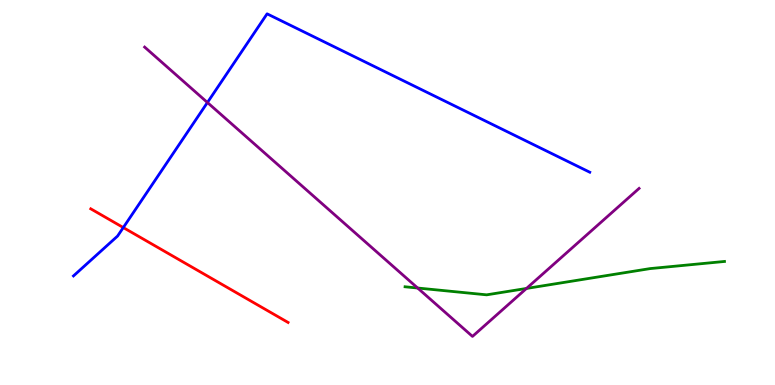[{'lines': ['blue', 'red'], 'intersections': [{'x': 1.59, 'y': 4.09}]}, {'lines': ['green', 'red'], 'intersections': []}, {'lines': ['purple', 'red'], 'intersections': []}, {'lines': ['blue', 'green'], 'intersections': []}, {'lines': ['blue', 'purple'], 'intersections': [{'x': 2.68, 'y': 7.34}]}, {'lines': ['green', 'purple'], 'intersections': [{'x': 5.39, 'y': 2.52}, {'x': 6.79, 'y': 2.51}]}]